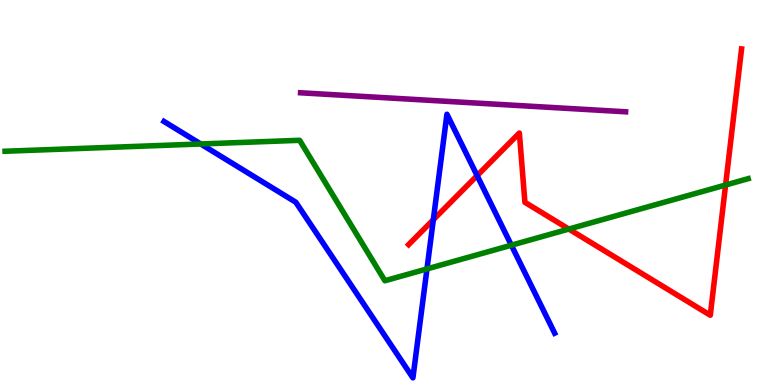[{'lines': ['blue', 'red'], 'intersections': [{'x': 5.59, 'y': 4.29}, {'x': 6.16, 'y': 5.44}]}, {'lines': ['green', 'red'], 'intersections': [{'x': 7.34, 'y': 4.05}, {'x': 9.36, 'y': 5.19}]}, {'lines': ['purple', 'red'], 'intersections': []}, {'lines': ['blue', 'green'], 'intersections': [{'x': 2.59, 'y': 6.26}, {'x': 5.51, 'y': 3.02}, {'x': 6.6, 'y': 3.63}]}, {'lines': ['blue', 'purple'], 'intersections': []}, {'lines': ['green', 'purple'], 'intersections': []}]